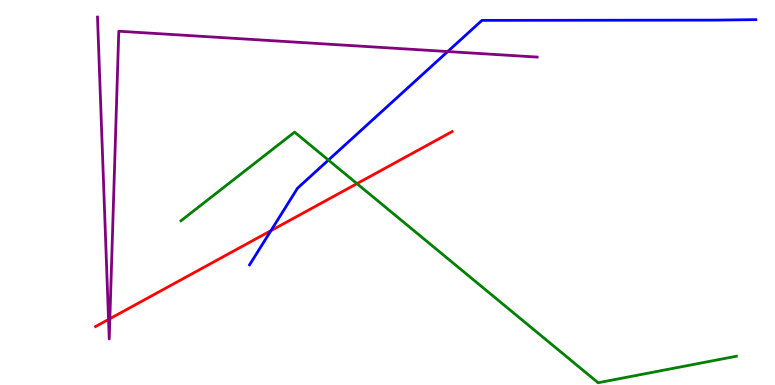[{'lines': ['blue', 'red'], 'intersections': [{'x': 3.5, 'y': 4.01}]}, {'lines': ['green', 'red'], 'intersections': [{'x': 4.61, 'y': 5.23}]}, {'lines': ['purple', 'red'], 'intersections': [{'x': 1.4, 'y': 1.7}, {'x': 1.42, 'y': 1.72}]}, {'lines': ['blue', 'green'], 'intersections': [{'x': 4.24, 'y': 5.84}]}, {'lines': ['blue', 'purple'], 'intersections': [{'x': 5.78, 'y': 8.66}]}, {'lines': ['green', 'purple'], 'intersections': []}]